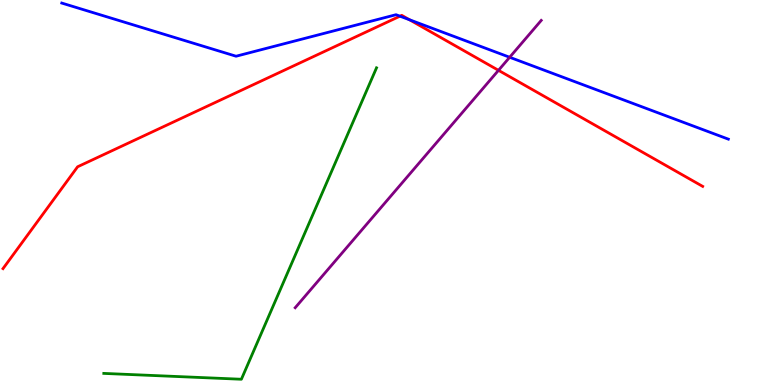[{'lines': ['blue', 'red'], 'intersections': [{'x': 5.16, 'y': 9.58}, {'x': 5.28, 'y': 9.49}]}, {'lines': ['green', 'red'], 'intersections': []}, {'lines': ['purple', 'red'], 'intersections': [{'x': 6.43, 'y': 8.17}]}, {'lines': ['blue', 'green'], 'intersections': []}, {'lines': ['blue', 'purple'], 'intersections': [{'x': 6.58, 'y': 8.51}]}, {'lines': ['green', 'purple'], 'intersections': []}]